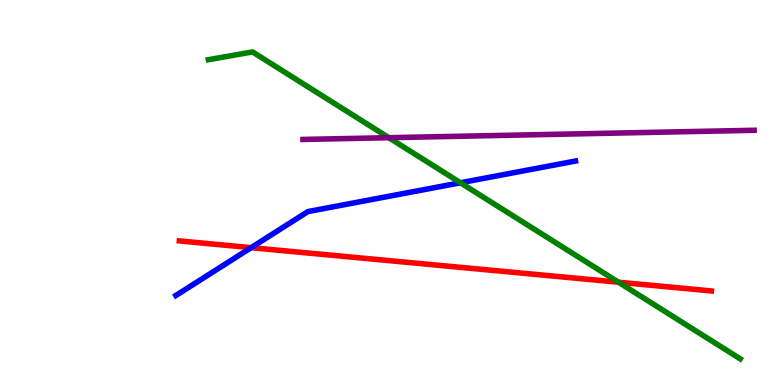[{'lines': ['blue', 'red'], 'intersections': [{'x': 3.24, 'y': 3.57}]}, {'lines': ['green', 'red'], 'intersections': [{'x': 7.98, 'y': 2.67}]}, {'lines': ['purple', 'red'], 'intersections': []}, {'lines': ['blue', 'green'], 'intersections': [{'x': 5.94, 'y': 5.25}]}, {'lines': ['blue', 'purple'], 'intersections': []}, {'lines': ['green', 'purple'], 'intersections': [{'x': 5.02, 'y': 6.42}]}]